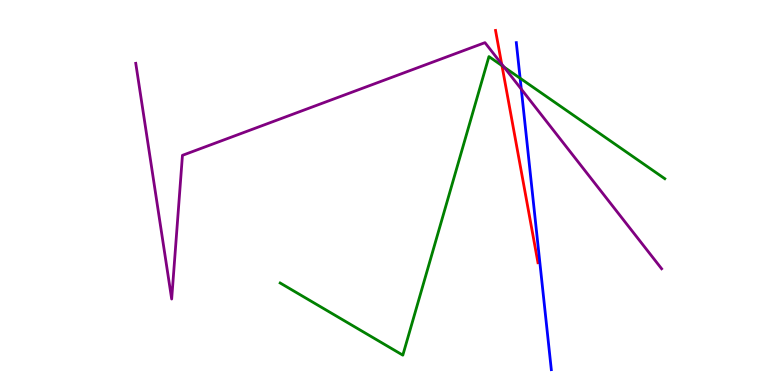[{'lines': ['blue', 'red'], 'intersections': []}, {'lines': ['green', 'red'], 'intersections': [{'x': 6.48, 'y': 8.3}]}, {'lines': ['purple', 'red'], 'intersections': [{'x': 6.47, 'y': 8.34}]}, {'lines': ['blue', 'green'], 'intersections': [{'x': 6.71, 'y': 7.97}]}, {'lines': ['blue', 'purple'], 'intersections': [{'x': 6.73, 'y': 7.68}]}, {'lines': ['green', 'purple'], 'intersections': [{'x': 6.5, 'y': 8.26}]}]